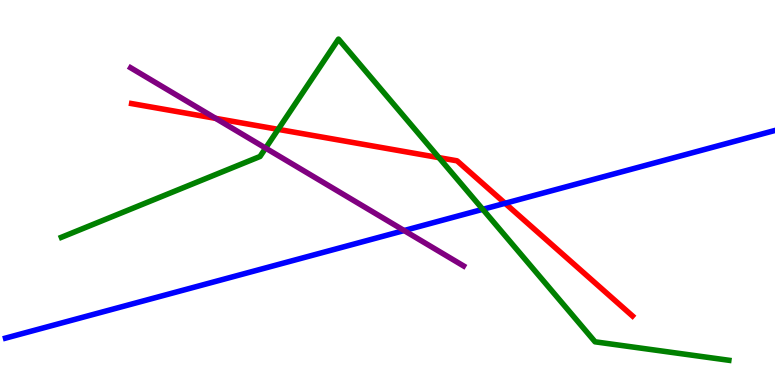[{'lines': ['blue', 'red'], 'intersections': [{'x': 6.52, 'y': 4.72}]}, {'lines': ['green', 'red'], 'intersections': [{'x': 3.59, 'y': 6.64}, {'x': 5.66, 'y': 5.91}]}, {'lines': ['purple', 'red'], 'intersections': [{'x': 2.78, 'y': 6.93}]}, {'lines': ['blue', 'green'], 'intersections': [{'x': 6.23, 'y': 4.56}]}, {'lines': ['blue', 'purple'], 'intersections': [{'x': 5.21, 'y': 4.01}]}, {'lines': ['green', 'purple'], 'intersections': [{'x': 3.43, 'y': 6.15}]}]